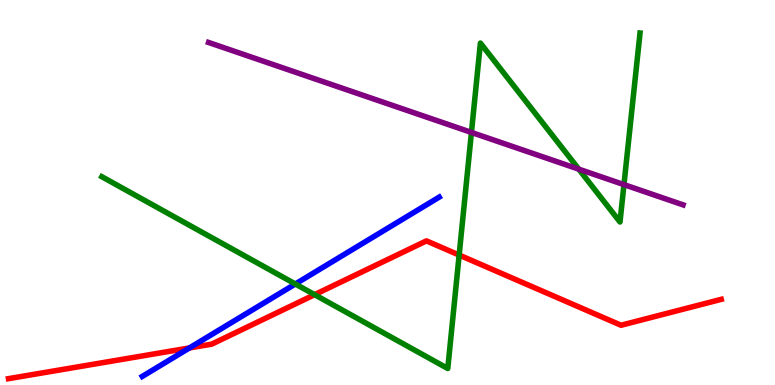[{'lines': ['blue', 'red'], 'intersections': [{'x': 2.44, 'y': 0.963}]}, {'lines': ['green', 'red'], 'intersections': [{'x': 4.06, 'y': 2.35}, {'x': 5.92, 'y': 3.38}]}, {'lines': ['purple', 'red'], 'intersections': []}, {'lines': ['blue', 'green'], 'intersections': [{'x': 3.81, 'y': 2.62}]}, {'lines': ['blue', 'purple'], 'intersections': []}, {'lines': ['green', 'purple'], 'intersections': [{'x': 6.08, 'y': 6.56}, {'x': 7.47, 'y': 5.61}, {'x': 8.05, 'y': 5.2}]}]